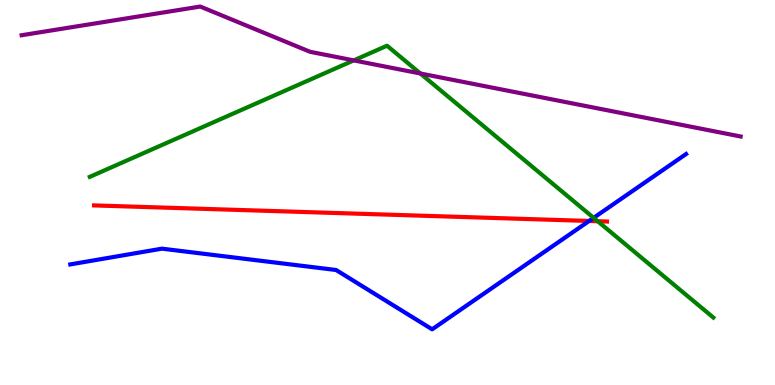[{'lines': ['blue', 'red'], 'intersections': [{'x': 7.6, 'y': 4.26}]}, {'lines': ['green', 'red'], 'intersections': [{'x': 7.71, 'y': 4.25}]}, {'lines': ['purple', 'red'], 'intersections': []}, {'lines': ['blue', 'green'], 'intersections': [{'x': 7.66, 'y': 4.34}]}, {'lines': ['blue', 'purple'], 'intersections': []}, {'lines': ['green', 'purple'], 'intersections': [{'x': 4.56, 'y': 8.43}, {'x': 5.42, 'y': 8.09}]}]